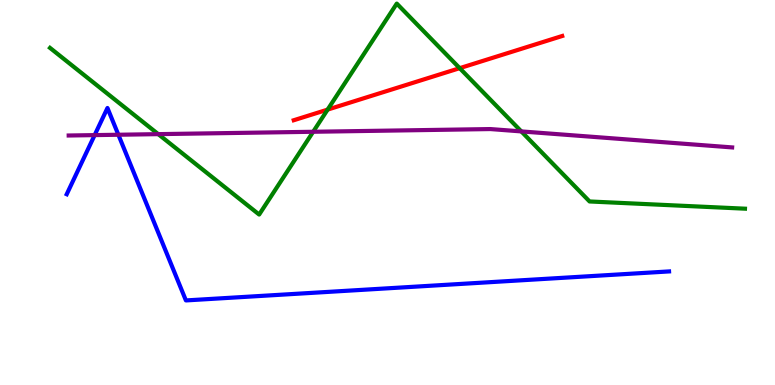[{'lines': ['blue', 'red'], 'intersections': []}, {'lines': ['green', 'red'], 'intersections': [{'x': 4.23, 'y': 7.15}, {'x': 5.93, 'y': 8.23}]}, {'lines': ['purple', 'red'], 'intersections': []}, {'lines': ['blue', 'green'], 'intersections': []}, {'lines': ['blue', 'purple'], 'intersections': [{'x': 1.22, 'y': 6.49}, {'x': 1.53, 'y': 6.5}]}, {'lines': ['green', 'purple'], 'intersections': [{'x': 2.04, 'y': 6.52}, {'x': 4.04, 'y': 6.58}, {'x': 6.73, 'y': 6.59}]}]